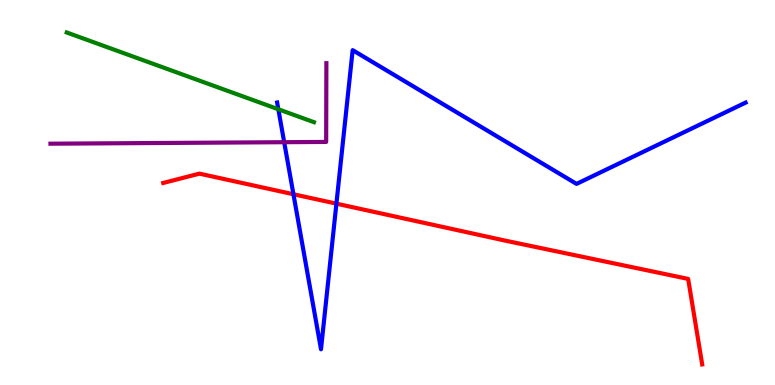[{'lines': ['blue', 'red'], 'intersections': [{'x': 3.79, 'y': 4.95}, {'x': 4.34, 'y': 4.71}]}, {'lines': ['green', 'red'], 'intersections': []}, {'lines': ['purple', 'red'], 'intersections': []}, {'lines': ['blue', 'green'], 'intersections': [{'x': 3.59, 'y': 7.16}]}, {'lines': ['blue', 'purple'], 'intersections': [{'x': 3.67, 'y': 6.31}]}, {'lines': ['green', 'purple'], 'intersections': []}]